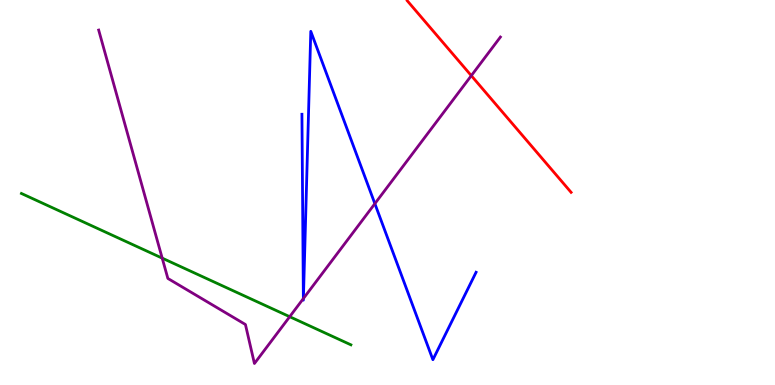[{'lines': ['blue', 'red'], 'intersections': []}, {'lines': ['green', 'red'], 'intersections': []}, {'lines': ['purple', 'red'], 'intersections': [{'x': 6.08, 'y': 8.04}]}, {'lines': ['blue', 'green'], 'intersections': []}, {'lines': ['blue', 'purple'], 'intersections': [{'x': 3.91, 'y': 2.24}, {'x': 3.91, 'y': 2.25}, {'x': 4.84, 'y': 4.71}]}, {'lines': ['green', 'purple'], 'intersections': [{'x': 2.09, 'y': 3.29}, {'x': 3.74, 'y': 1.77}]}]